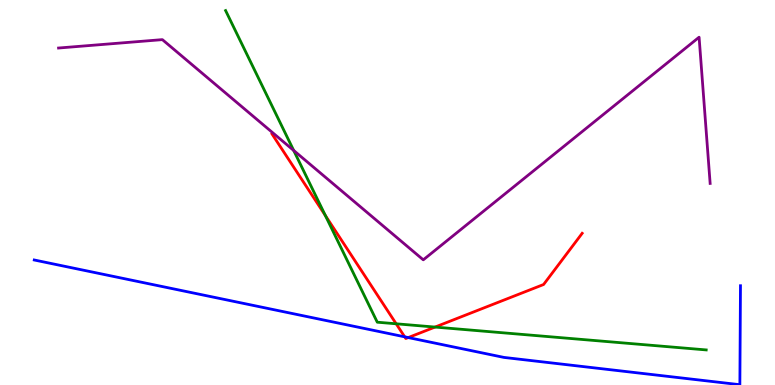[{'lines': ['blue', 'red'], 'intersections': [{'x': 5.22, 'y': 1.25}, {'x': 5.27, 'y': 1.23}]}, {'lines': ['green', 'red'], 'intersections': [{'x': 4.2, 'y': 4.4}, {'x': 5.11, 'y': 1.59}, {'x': 5.61, 'y': 1.5}]}, {'lines': ['purple', 'red'], 'intersections': []}, {'lines': ['blue', 'green'], 'intersections': []}, {'lines': ['blue', 'purple'], 'intersections': []}, {'lines': ['green', 'purple'], 'intersections': [{'x': 3.79, 'y': 6.09}]}]